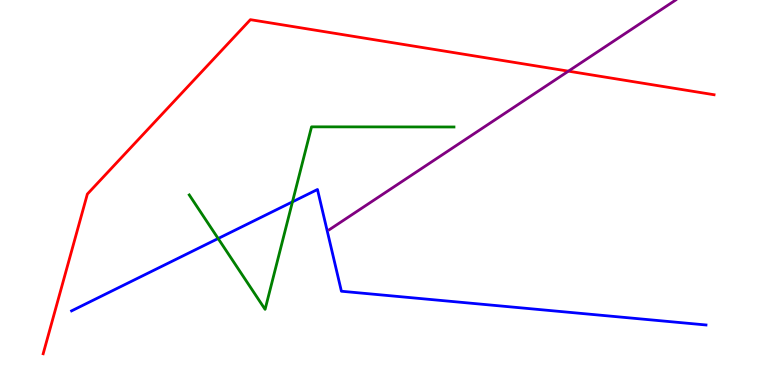[{'lines': ['blue', 'red'], 'intersections': []}, {'lines': ['green', 'red'], 'intersections': []}, {'lines': ['purple', 'red'], 'intersections': [{'x': 7.33, 'y': 8.15}]}, {'lines': ['blue', 'green'], 'intersections': [{'x': 2.81, 'y': 3.8}, {'x': 3.77, 'y': 4.76}]}, {'lines': ['blue', 'purple'], 'intersections': []}, {'lines': ['green', 'purple'], 'intersections': []}]